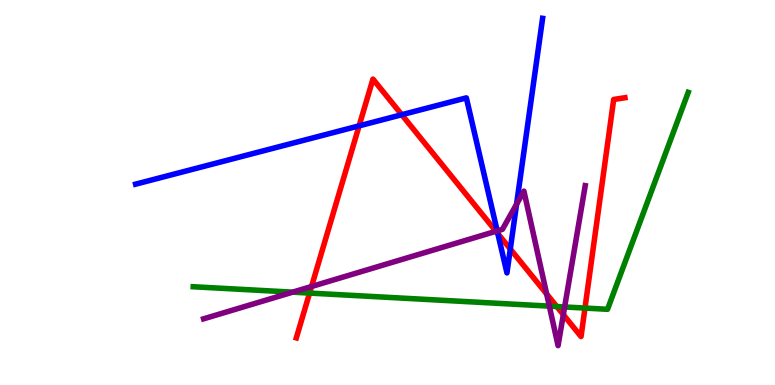[{'lines': ['blue', 'red'], 'intersections': [{'x': 4.63, 'y': 6.73}, {'x': 5.18, 'y': 7.02}, {'x': 6.42, 'y': 3.93}, {'x': 6.58, 'y': 3.53}]}, {'lines': ['green', 'red'], 'intersections': [{'x': 3.99, 'y': 2.39}, {'x': 7.18, 'y': 2.04}, {'x': 7.55, 'y': 2.0}]}, {'lines': ['purple', 'red'], 'intersections': [{'x': 4.02, 'y': 2.56}, {'x': 6.4, 'y': 3.99}, {'x': 7.05, 'y': 2.36}, {'x': 7.27, 'y': 1.83}]}, {'lines': ['blue', 'green'], 'intersections': []}, {'lines': ['blue', 'purple'], 'intersections': [{'x': 6.42, 'y': 4.0}, {'x': 6.67, 'y': 4.7}]}, {'lines': ['green', 'purple'], 'intersections': [{'x': 3.78, 'y': 2.41}, {'x': 7.09, 'y': 2.05}, {'x': 7.29, 'y': 2.03}]}]